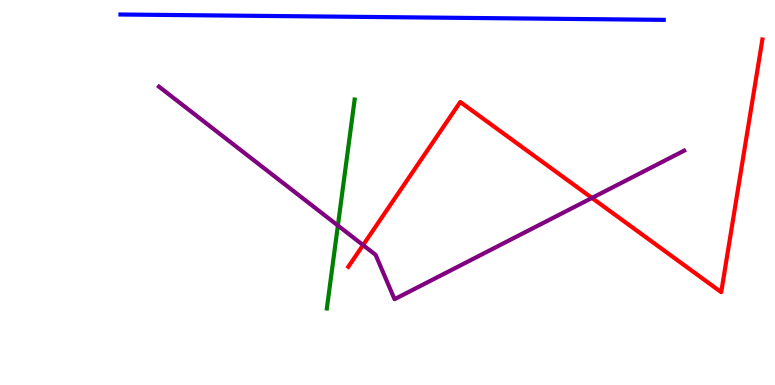[{'lines': ['blue', 'red'], 'intersections': []}, {'lines': ['green', 'red'], 'intersections': []}, {'lines': ['purple', 'red'], 'intersections': [{'x': 4.68, 'y': 3.63}, {'x': 7.64, 'y': 4.86}]}, {'lines': ['blue', 'green'], 'intersections': []}, {'lines': ['blue', 'purple'], 'intersections': []}, {'lines': ['green', 'purple'], 'intersections': [{'x': 4.36, 'y': 4.14}]}]